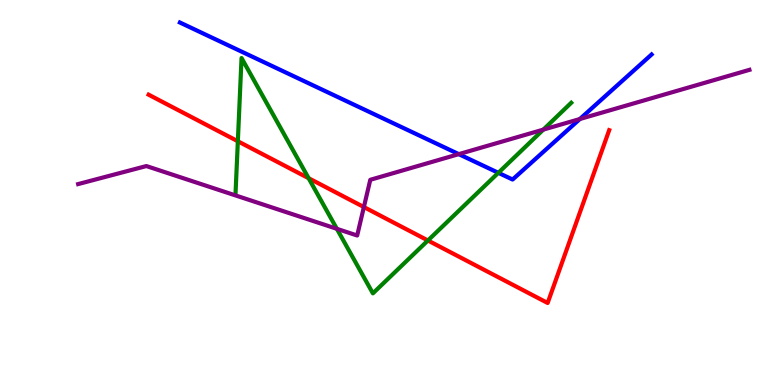[{'lines': ['blue', 'red'], 'intersections': []}, {'lines': ['green', 'red'], 'intersections': [{'x': 3.07, 'y': 6.33}, {'x': 3.98, 'y': 5.37}, {'x': 5.52, 'y': 3.75}]}, {'lines': ['purple', 'red'], 'intersections': [{'x': 4.7, 'y': 4.62}]}, {'lines': ['blue', 'green'], 'intersections': [{'x': 6.43, 'y': 5.51}]}, {'lines': ['blue', 'purple'], 'intersections': [{'x': 5.92, 'y': 6.0}, {'x': 7.48, 'y': 6.91}]}, {'lines': ['green', 'purple'], 'intersections': [{'x': 4.35, 'y': 4.06}, {'x': 7.01, 'y': 6.63}]}]